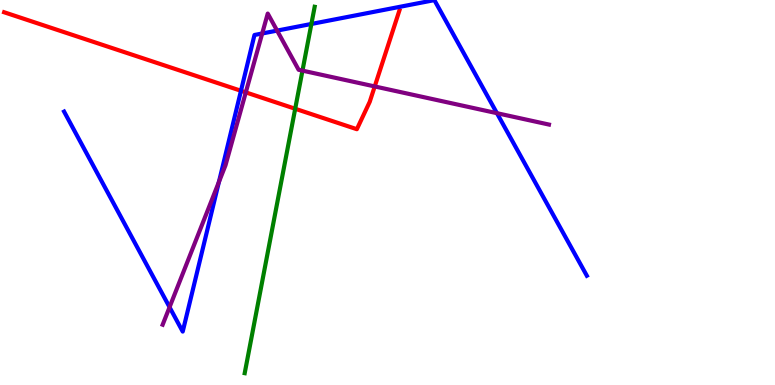[{'lines': ['blue', 'red'], 'intersections': [{'x': 3.11, 'y': 7.64}]}, {'lines': ['green', 'red'], 'intersections': [{'x': 3.81, 'y': 7.18}]}, {'lines': ['purple', 'red'], 'intersections': [{'x': 3.17, 'y': 7.6}, {'x': 4.84, 'y': 7.75}]}, {'lines': ['blue', 'green'], 'intersections': [{'x': 4.02, 'y': 9.38}]}, {'lines': ['blue', 'purple'], 'intersections': [{'x': 2.19, 'y': 2.02}, {'x': 2.82, 'y': 5.27}, {'x': 3.38, 'y': 9.13}, {'x': 3.58, 'y': 9.21}, {'x': 6.41, 'y': 7.06}]}, {'lines': ['green', 'purple'], 'intersections': [{'x': 3.9, 'y': 8.17}]}]